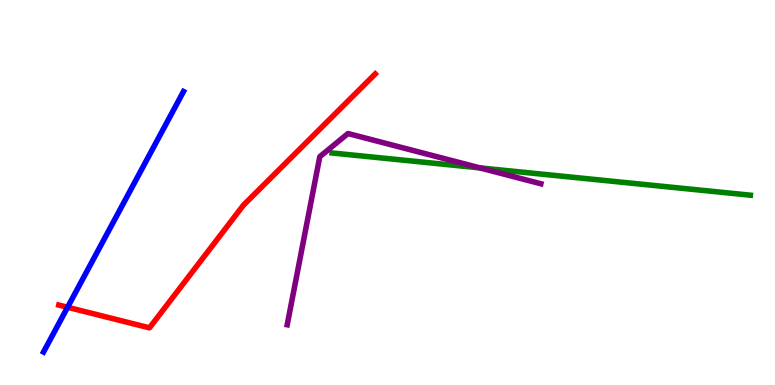[{'lines': ['blue', 'red'], 'intersections': [{'x': 0.872, 'y': 2.02}]}, {'lines': ['green', 'red'], 'intersections': []}, {'lines': ['purple', 'red'], 'intersections': []}, {'lines': ['blue', 'green'], 'intersections': []}, {'lines': ['blue', 'purple'], 'intersections': []}, {'lines': ['green', 'purple'], 'intersections': [{'x': 6.19, 'y': 5.64}]}]